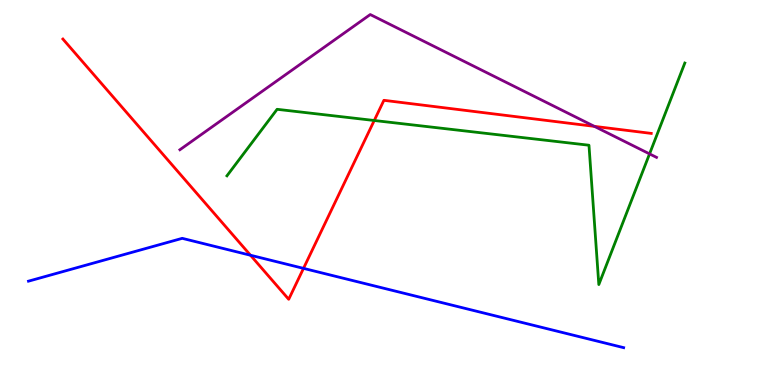[{'lines': ['blue', 'red'], 'intersections': [{'x': 3.23, 'y': 3.37}, {'x': 3.92, 'y': 3.03}]}, {'lines': ['green', 'red'], 'intersections': [{'x': 4.83, 'y': 6.87}]}, {'lines': ['purple', 'red'], 'intersections': [{'x': 7.67, 'y': 6.72}]}, {'lines': ['blue', 'green'], 'intersections': []}, {'lines': ['blue', 'purple'], 'intersections': []}, {'lines': ['green', 'purple'], 'intersections': [{'x': 8.38, 'y': 6.0}]}]